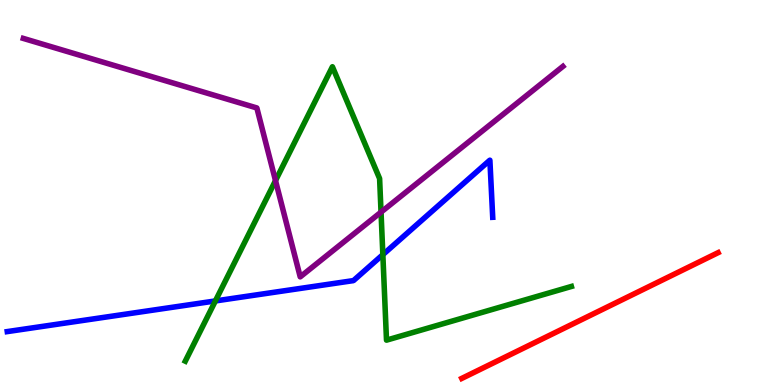[{'lines': ['blue', 'red'], 'intersections': []}, {'lines': ['green', 'red'], 'intersections': []}, {'lines': ['purple', 'red'], 'intersections': []}, {'lines': ['blue', 'green'], 'intersections': [{'x': 2.78, 'y': 2.18}, {'x': 4.94, 'y': 3.39}]}, {'lines': ['blue', 'purple'], 'intersections': []}, {'lines': ['green', 'purple'], 'intersections': [{'x': 3.55, 'y': 5.31}, {'x': 4.92, 'y': 4.49}]}]